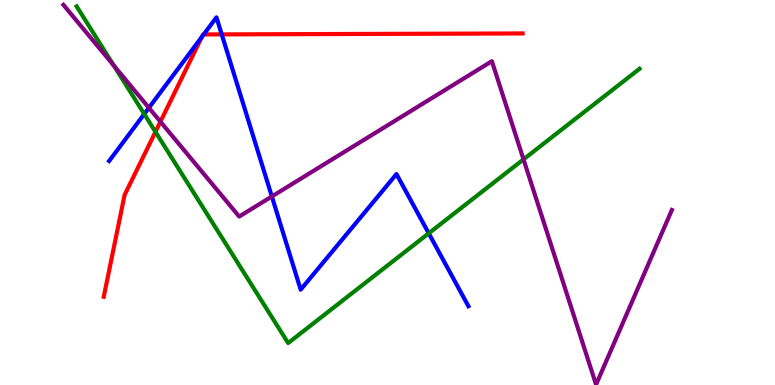[{'lines': ['blue', 'red'], 'intersections': [{'x': 2.61, 'y': 9.04}, {'x': 2.63, 'y': 9.11}, {'x': 2.86, 'y': 9.11}]}, {'lines': ['green', 'red'], 'intersections': [{'x': 2.01, 'y': 6.58}]}, {'lines': ['purple', 'red'], 'intersections': [{'x': 2.07, 'y': 6.84}]}, {'lines': ['blue', 'green'], 'intersections': [{'x': 1.86, 'y': 7.04}, {'x': 5.53, 'y': 3.94}]}, {'lines': ['blue', 'purple'], 'intersections': [{'x': 1.92, 'y': 7.2}, {'x': 3.51, 'y': 4.9}]}, {'lines': ['green', 'purple'], 'intersections': [{'x': 1.47, 'y': 8.3}, {'x': 6.75, 'y': 5.86}]}]